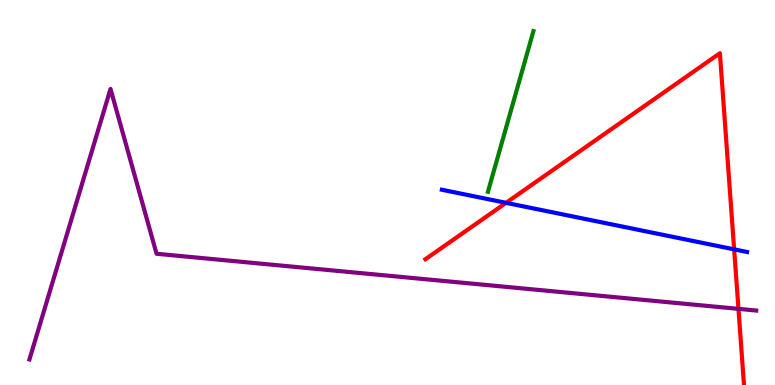[{'lines': ['blue', 'red'], 'intersections': [{'x': 6.53, 'y': 4.73}, {'x': 9.47, 'y': 3.52}]}, {'lines': ['green', 'red'], 'intersections': []}, {'lines': ['purple', 'red'], 'intersections': [{'x': 9.53, 'y': 1.98}]}, {'lines': ['blue', 'green'], 'intersections': []}, {'lines': ['blue', 'purple'], 'intersections': []}, {'lines': ['green', 'purple'], 'intersections': []}]